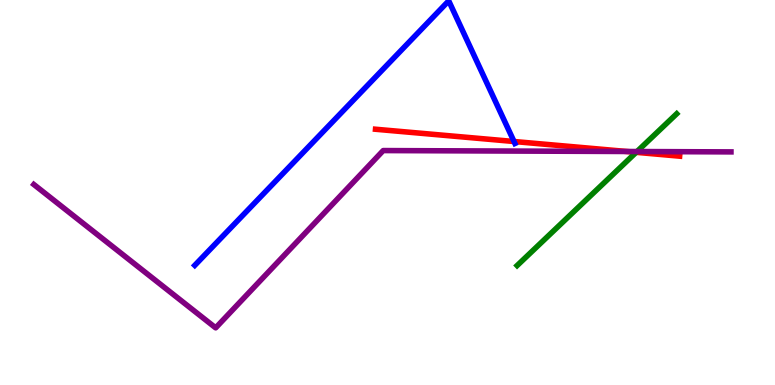[{'lines': ['blue', 'red'], 'intersections': [{'x': 6.63, 'y': 6.32}]}, {'lines': ['green', 'red'], 'intersections': [{'x': 8.21, 'y': 6.04}]}, {'lines': ['purple', 'red'], 'intersections': [{'x': 8.09, 'y': 6.07}]}, {'lines': ['blue', 'green'], 'intersections': []}, {'lines': ['blue', 'purple'], 'intersections': []}, {'lines': ['green', 'purple'], 'intersections': [{'x': 8.22, 'y': 6.06}]}]